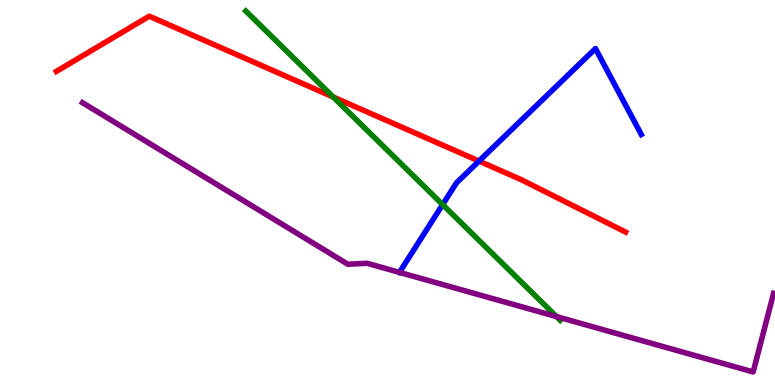[{'lines': ['blue', 'red'], 'intersections': [{'x': 6.18, 'y': 5.82}]}, {'lines': ['green', 'red'], 'intersections': [{'x': 4.3, 'y': 7.48}]}, {'lines': ['purple', 'red'], 'intersections': []}, {'lines': ['blue', 'green'], 'intersections': [{'x': 5.71, 'y': 4.69}]}, {'lines': ['blue', 'purple'], 'intersections': [{'x': 5.15, 'y': 2.93}]}, {'lines': ['green', 'purple'], 'intersections': [{'x': 7.18, 'y': 1.78}]}]